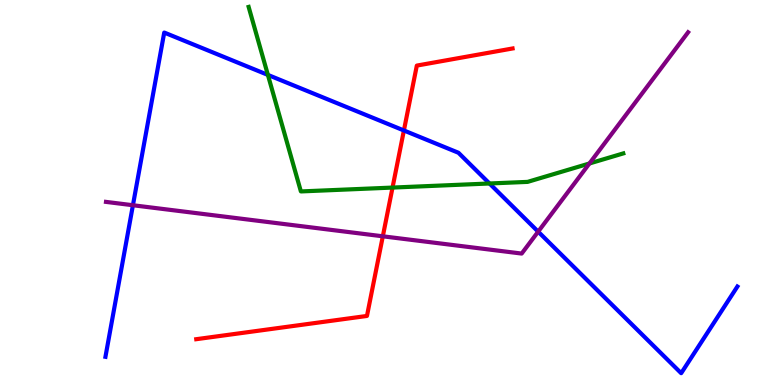[{'lines': ['blue', 'red'], 'intersections': [{'x': 5.21, 'y': 6.61}]}, {'lines': ['green', 'red'], 'intersections': [{'x': 5.06, 'y': 5.13}]}, {'lines': ['purple', 'red'], 'intersections': [{'x': 4.94, 'y': 3.86}]}, {'lines': ['blue', 'green'], 'intersections': [{'x': 3.46, 'y': 8.05}, {'x': 6.32, 'y': 5.23}]}, {'lines': ['blue', 'purple'], 'intersections': [{'x': 1.72, 'y': 4.67}, {'x': 6.94, 'y': 3.98}]}, {'lines': ['green', 'purple'], 'intersections': [{'x': 7.61, 'y': 5.75}]}]